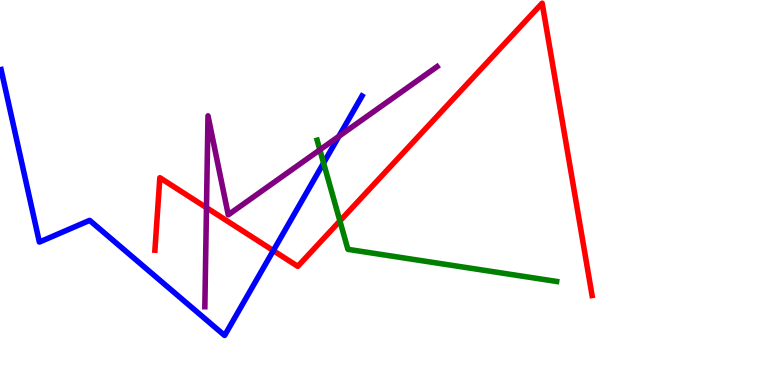[{'lines': ['blue', 'red'], 'intersections': [{'x': 3.53, 'y': 3.49}]}, {'lines': ['green', 'red'], 'intersections': [{'x': 4.39, 'y': 4.26}]}, {'lines': ['purple', 'red'], 'intersections': [{'x': 2.66, 'y': 4.61}]}, {'lines': ['blue', 'green'], 'intersections': [{'x': 4.18, 'y': 5.77}]}, {'lines': ['blue', 'purple'], 'intersections': [{'x': 4.37, 'y': 6.46}]}, {'lines': ['green', 'purple'], 'intersections': [{'x': 4.13, 'y': 6.11}]}]